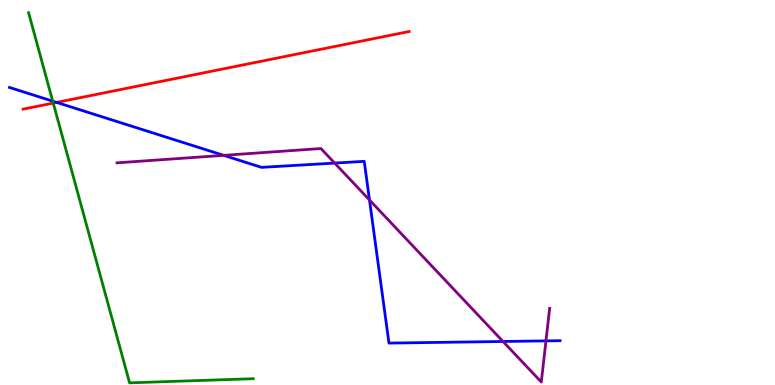[{'lines': ['blue', 'red'], 'intersections': [{'x': 0.731, 'y': 7.34}]}, {'lines': ['green', 'red'], 'intersections': [{'x': 0.687, 'y': 7.32}]}, {'lines': ['purple', 'red'], 'intersections': []}, {'lines': ['blue', 'green'], 'intersections': [{'x': 0.68, 'y': 7.37}]}, {'lines': ['blue', 'purple'], 'intersections': [{'x': 2.89, 'y': 5.96}, {'x': 4.32, 'y': 5.76}, {'x': 4.77, 'y': 4.81}, {'x': 6.49, 'y': 1.13}, {'x': 7.04, 'y': 1.15}]}, {'lines': ['green', 'purple'], 'intersections': []}]